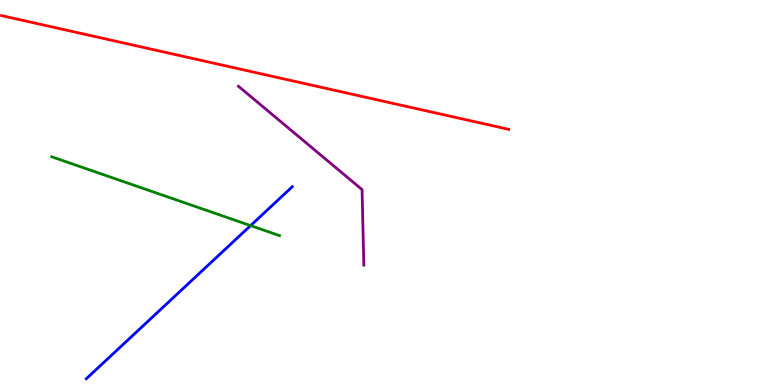[{'lines': ['blue', 'red'], 'intersections': []}, {'lines': ['green', 'red'], 'intersections': []}, {'lines': ['purple', 'red'], 'intersections': []}, {'lines': ['blue', 'green'], 'intersections': [{'x': 3.23, 'y': 4.14}]}, {'lines': ['blue', 'purple'], 'intersections': []}, {'lines': ['green', 'purple'], 'intersections': []}]